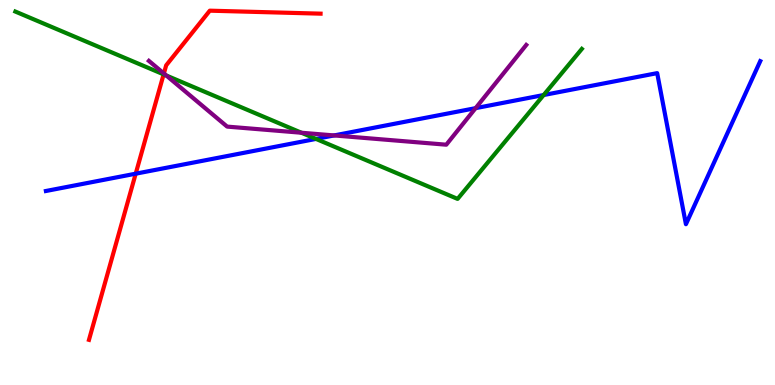[{'lines': ['blue', 'red'], 'intersections': [{'x': 1.75, 'y': 5.49}]}, {'lines': ['green', 'red'], 'intersections': [{'x': 2.11, 'y': 8.07}]}, {'lines': ['purple', 'red'], 'intersections': [{'x': 2.11, 'y': 8.09}]}, {'lines': ['blue', 'green'], 'intersections': [{'x': 4.08, 'y': 6.39}, {'x': 7.01, 'y': 7.53}]}, {'lines': ['blue', 'purple'], 'intersections': [{'x': 4.31, 'y': 6.48}, {'x': 6.14, 'y': 7.19}]}, {'lines': ['green', 'purple'], 'intersections': [{'x': 2.15, 'y': 8.04}, {'x': 3.89, 'y': 6.55}]}]